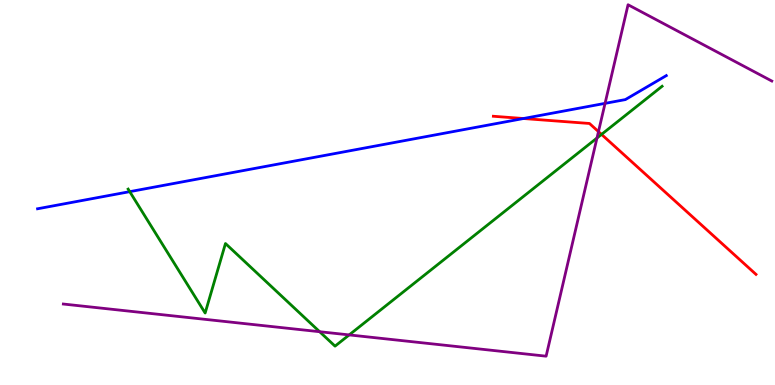[{'lines': ['blue', 'red'], 'intersections': [{'x': 6.75, 'y': 6.92}]}, {'lines': ['green', 'red'], 'intersections': [{'x': 7.76, 'y': 6.51}]}, {'lines': ['purple', 'red'], 'intersections': [{'x': 7.72, 'y': 6.58}]}, {'lines': ['blue', 'green'], 'intersections': [{'x': 1.67, 'y': 5.02}]}, {'lines': ['blue', 'purple'], 'intersections': [{'x': 7.81, 'y': 7.32}]}, {'lines': ['green', 'purple'], 'intersections': [{'x': 4.12, 'y': 1.38}, {'x': 4.51, 'y': 1.3}, {'x': 7.7, 'y': 6.42}]}]